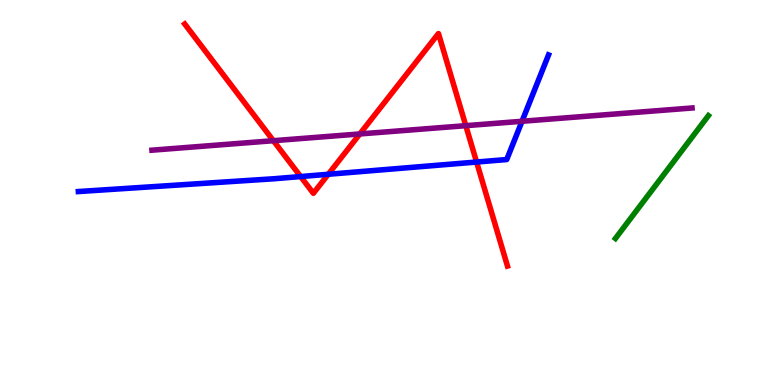[{'lines': ['blue', 'red'], 'intersections': [{'x': 3.88, 'y': 5.41}, {'x': 4.24, 'y': 5.47}, {'x': 6.15, 'y': 5.79}]}, {'lines': ['green', 'red'], 'intersections': []}, {'lines': ['purple', 'red'], 'intersections': [{'x': 3.53, 'y': 6.35}, {'x': 4.64, 'y': 6.52}, {'x': 6.01, 'y': 6.74}]}, {'lines': ['blue', 'green'], 'intersections': []}, {'lines': ['blue', 'purple'], 'intersections': [{'x': 6.74, 'y': 6.85}]}, {'lines': ['green', 'purple'], 'intersections': []}]